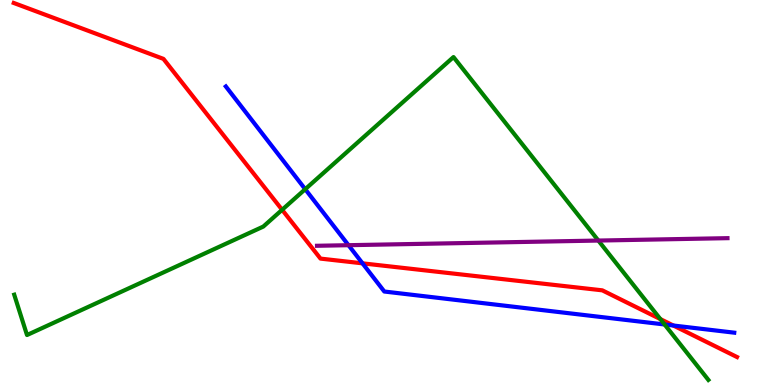[{'lines': ['blue', 'red'], 'intersections': [{'x': 4.68, 'y': 3.16}, {'x': 8.69, 'y': 1.55}]}, {'lines': ['green', 'red'], 'intersections': [{'x': 3.64, 'y': 4.55}, {'x': 8.52, 'y': 1.71}]}, {'lines': ['purple', 'red'], 'intersections': []}, {'lines': ['blue', 'green'], 'intersections': [{'x': 3.94, 'y': 5.09}, {'x': 8.58, 'y': 1.57}]}, {'lines': ['blue', 'purple'], 'intersections': [{'x': 4.5, 'y': 3.63}]}, {'lines': ['green', 'purple'], 'intersections': [{'x': 7.72, 'y': 3.75}]}]